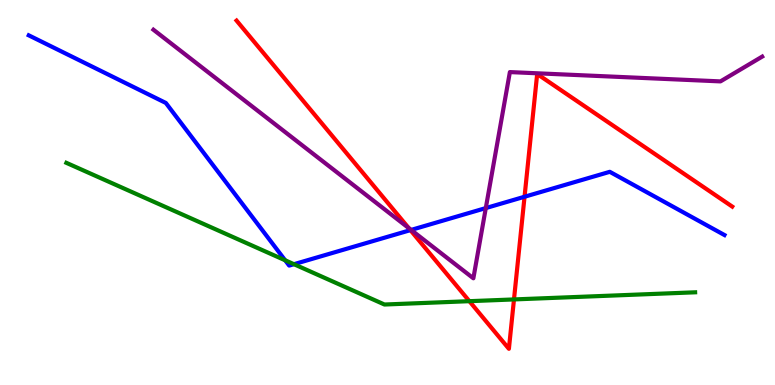[{'lines': ['blue', 'red'], 'intersections': [{'x': 5.3, 'y': 4.02}, {'x': 6.77, 'y': 4.89}]}, {'lines': ['green', 'red'], 'intersections': [{'x': 6.06, 'y': 2.18}, {'x': 6.63, 'y': 2.22}]}, {'lines': ['purple', 'red'], 'intersections': [{'x': 5.27, 'y': 4.08}]}, {'lines': ['blue', 'green'], 'intersections': [{'x': 3.68, 'y': 3.24}, {'x': 3.79, 'y': 3.14}]}, {'lines': ['blue', 'purple'], 'intersections': [{'x': 5.3, 'y': 4.03}, {'x': 6.27, 'y': 4.6}]}, {'lines': ['green', 'purple'], 'intersections': []}]